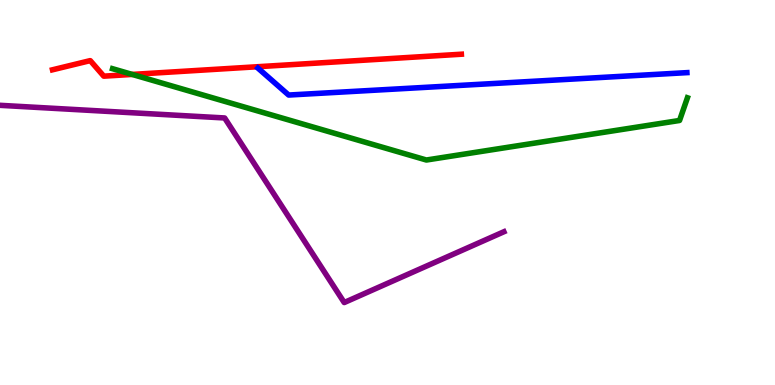[{'lines': ['blue', 'red'], 'intersections': []}, {'lines': ['green', 'red'], 'intersections': [{'x': 1.71, 'y': 8.07}]}, {'lines': ['purple', 'red'], 'intersections': []}, {'lines': ['blue', 'green'], 'intersections': []}, {'lines': ['blue', 'purple'], 'intersections': []}, {'lines': ['green', 'purple'], 'intersections': []}]